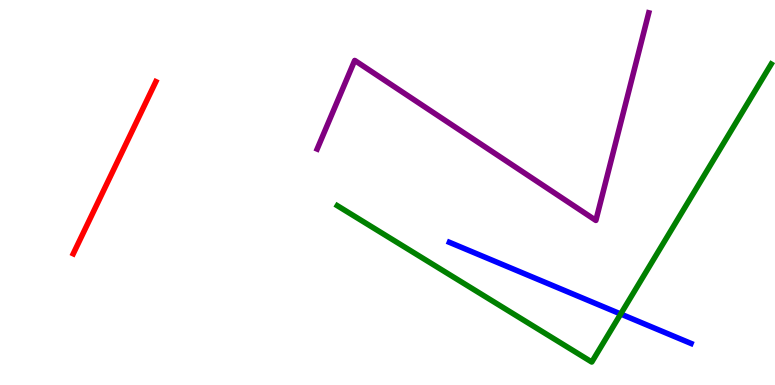[{'lines': ['blue', 'red'], 'intersections': []}, {'lines': ['green', 'red'], 'intersections': []}, {'lines': ['purple', 'red'], 'intersections': []}, {'lines': ['blue', 'green'], 'intersections': [{'x': 8.01, 'y': 1.84}]}, {'lines': ['blue', 'purple'], 'intersections': []}, {'lines': ['green', 'purple'], 'intersections': []}]